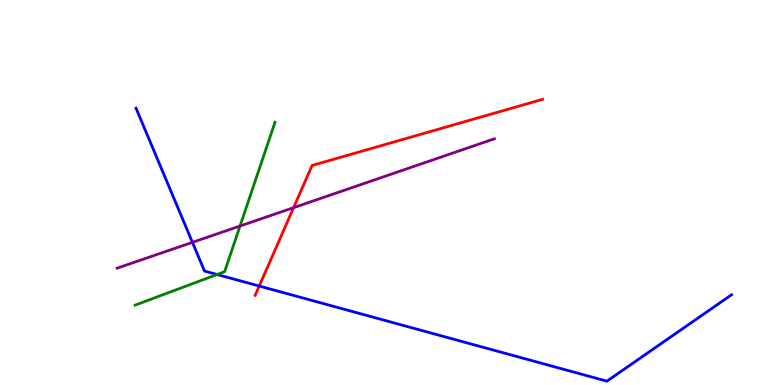[{'lines': ['blue', 'red'], 'intersections': [{'x': 3.35, 'y': 2.57}]}, {'lines': ['green', 'red'], 'intersections': []}, {'lines': ['purple', 'red'], 'intersections': [{'x': 3.79, 'y': 4.61}]}, {'lines': ['blue', 'green'], 'intersections': [{'x': 2.8, 'y': 2.87}]}, {'lines': ['blue', 'purple'], 'intersections': [{'x': 2.48, 'y': 3.71}]}, {'lines': ['green', 'purple'], 'intersections': [{'x': 3.1, 'y': 4.13}]}]